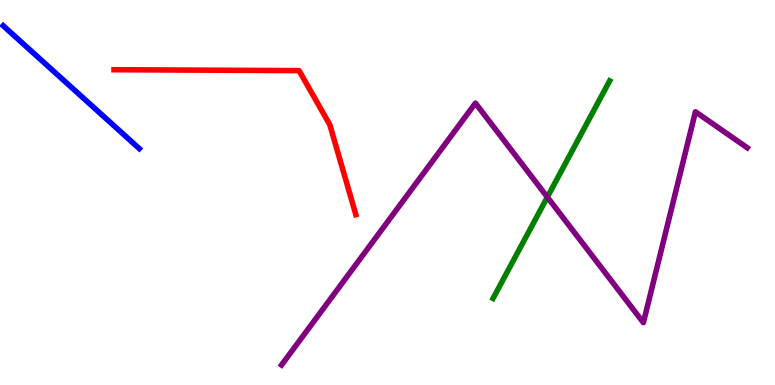[{'lines': ['blue', 'red'], 'intersections': []}, {'lines': ['green', 'red'], 'intersections': []}, {'lines': ['purple', 'red'], 'intersections': []}, {'lines': ['blue', 'green'], 'intersections': []}, {'lines': ['blue', 'purple'], 'intersections': []}, {'lines': ['green', 'purple'], 'intersections': [{'x': 7.06, 'y': 4.88}]}]